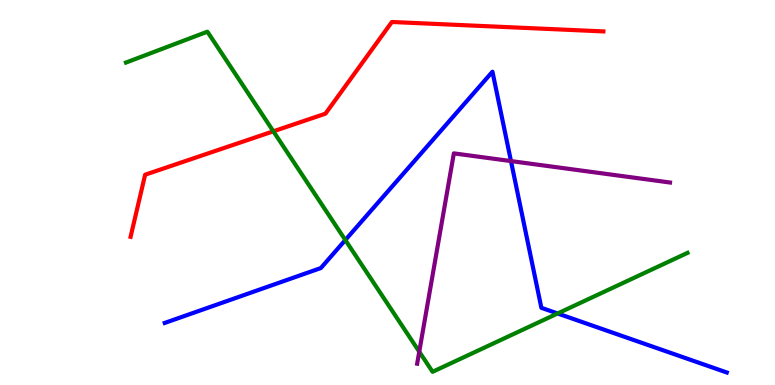[{'lines': ['blue', 'red'], 'intersections': []}, {'lines': ['green', 'red'], 'intersections': [{'x': 3.53, 'y': 6.59}]}, {'lines': ['purple', 'red'], 'intersections': []}, {'lines': ['blue', 'green'], 'intersections': [{'x': 4.46, 'y': 3.77}, {'x': 7.19, 'y': 1.86}]}, {'lines': ['blue', 'purple'], 'intersections': [{'x': 6.59, 'y': 5.82}]}, {'lines': ['green', 'purple'], 'intersections': [{'x': 5.41, 'y': 0.865}]}]